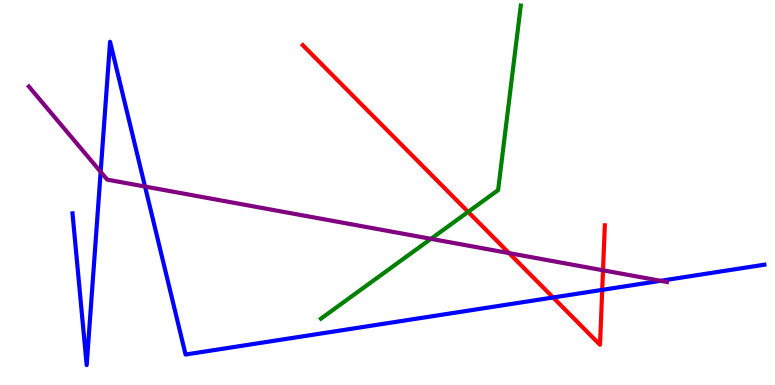[{'lines': ['blue', 'red'], 'intersections': [{'x': 7.14, 'y': 2.27}, {'x': 7.77, 'y': 2.47}]}, {'lines': ['green', 'red'], 'intersections': [{'x': 6.04, 'y': 4.5}]}, {'lines': ['purple', 'red'], 'intersections': [{'x': 6.57, 'y': 3.43}, {'x': 7.78, 'y': 2.98}]}, {'lines': ['blue', 'green'], 'intersections': []}, {'lines': ['blue', 'purple'], 'intersections': [{'x': 1.3, 'y': 5.54}, {'x': 1.87, 'y': 5.15}, {'x': 8.52, 'y': 2.71}]}, {'lines': ['green', 'purple'], 'intersections': [{'x': 5.56, 'y': 3.8}]}]